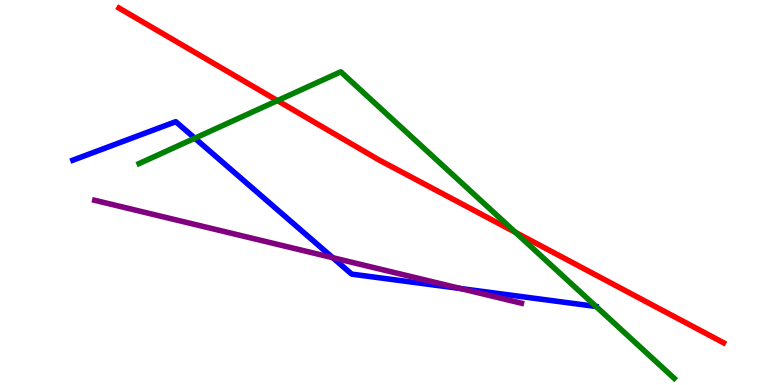[{'lines': ['blue', 'red'], 'intersections': []}, {'lines': ['green', 'red'], 'intersections': [{'x': 3.58, 'y': 7.39}, {'x': 6.65, 'y': 3.97}]}, {'lines': ['purple', 'red'], 'intersections': []}, {'lines': ['blue', 'green'], 'intersections': [{'x': 2.51, 'y': 6.41}]}, {'lines': ['blue', 'purple'], 'intersections': [{'x': 4.29, 'y': 3.31}, {'x': 5.94, 'y': 2.51}]}, {'lines': ['green', 'purple'], 'intersections': []}]